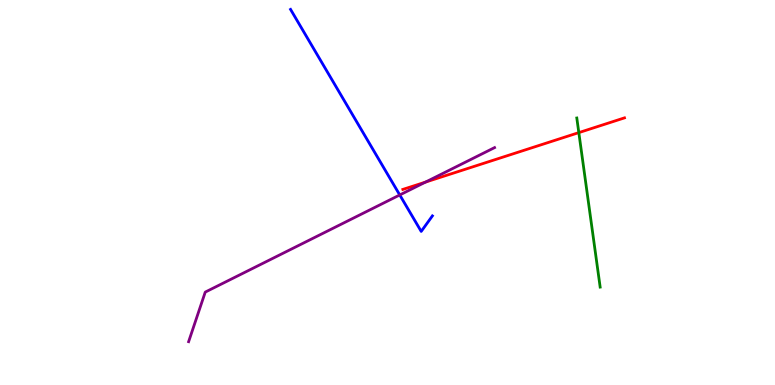[{'lines': ['blue', 'red'], 'intersections': []}, {'lines': ['green', 'red'], 'intersections': [{'x': 7.47, 'y': 6.56}]}, {'lines': ['purple', 'red'], 'intersections': [{'x': 5.49, 'y': 5.27}]}, {'lines': ['blue', 'green'], 'intersections': []}, {'lines': ['blue', 'purple'], 'intersections': [{'x': 5.16, 'y': 4.94}]}, {'lines': ['green', 'purple'], 'intersections': []}]